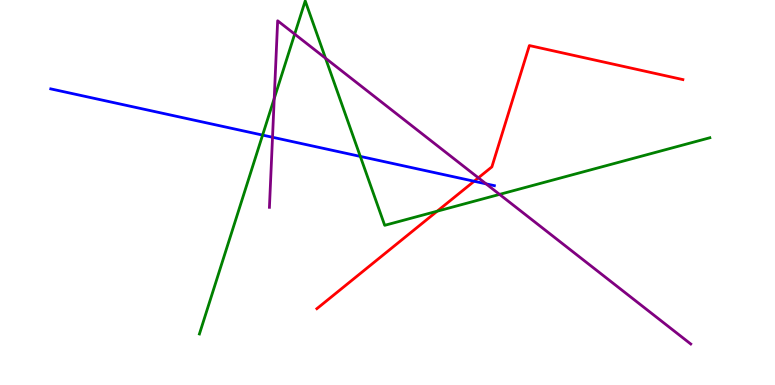[{'lines': ['blue', 'red'], 'intersections': [{'x': 6.12, 'y': 5.29}]}, {'lines': ['green', 'red'], 'intersections': [{'x': 5.64, 'y': 4.51}]}, {'lines': ['purple', 'red'], 'intersections': [{'x': 6.17, 'y': 5.38}]}, {'lines': ['blue', 'green'], 'intersections': [{'x': 3.39, 'y': 6.49}, {'x': 4.65, 'y': 5.94}]}, {'lines': ['blue', 'purple'], 'intersections': [{'x': 3.52, 'y': 6.43}, {'x': 6.27, 'y': 5.22}]}, {'lines': ['green', 'purple'], 'intersections': [{'x': 3.54, 'y': 7.44}, {'x': 3.8, 'y': 9.11}, {'x': 4.2, 'y': 8.49}, {'x': 6.45, 'y': 4.95}]}]